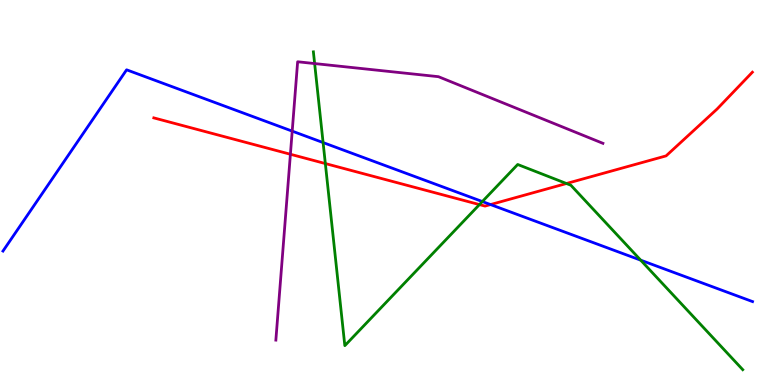[{'lines': ['blue', 'red'], 'intersections': [{'x': 6.33, 'y': 4.69}]}, {'lines': ['green', 'red'], 'intersections': [{'x': 4.2, 'y': 5.75}, {'x': 6.19, 'y': 4.69}, {'x': 7.31, 'y': 5.23}]}, {'lines': ['purple', 'red'], 'intersections': [{'x': 3.75, 'y': 5.99}]}, {'lines': ['blue', 'green'], 'intersections': [{'x': 4.17, 'y': 6.3}, {'x': 6.22, 'y': 4.77}, {'x': 8.27, 'y': 3.24}]}, {'lines': ['blue', 'purple'], 'intersections': [{'x': 3.77, 'y': 6.59}]}, {'lines': ['green', 'purple'], 'intersections': [{'x': 4.06, 'y': 8.35}]}]